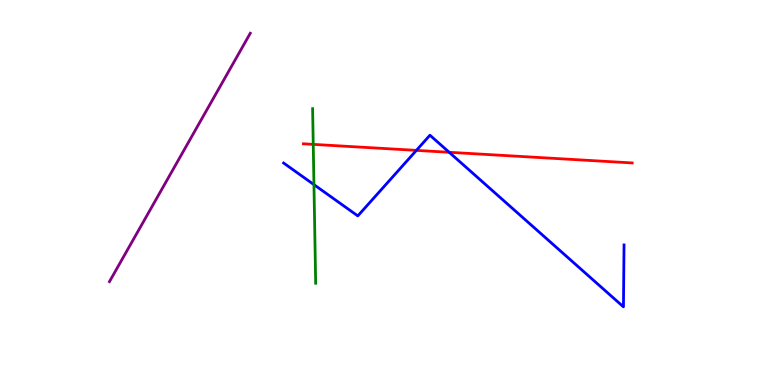[{'lines': ['blue', 'red'], 'intersections': [{'x': 5.37, 'y': 6.09}, {'x': 5.8, 'y': 6.04}]}, {'lines': ['green', 'red'], 'intersections': [{'x': 4.04, 'y': 6.25}]}, {'lines': ['purple', 'red'], 'intersections': []}, {'lines': ['blue', 'green'], 'intersections': [{'x': 4.05, 'y': 5.2}]}, {'lines': ['blue', 'purple'], 'intersections': []}, {'lines': ['green', 'purple'], 'intersections': []}]